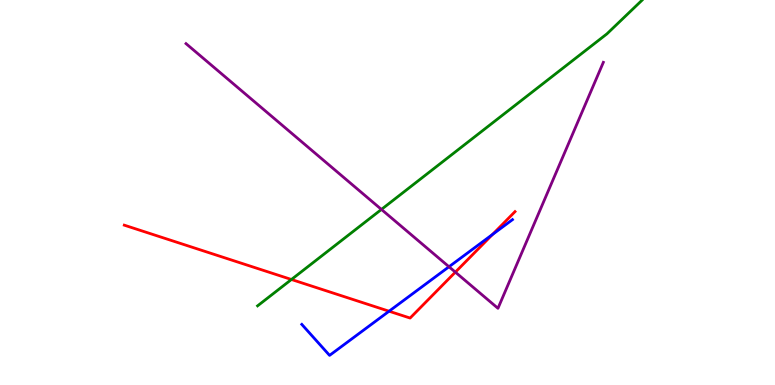[{'lines': ['blue', 'red'], 'intersections': [{'x': 5.02, 'y': 1.92}, {'x': 6.35, 'y': 3.91}]}, {'lines': ['green', 'red'], 'intersections': [{'x': 3.76, 'y': 2.74}]}, {'lines': ['purple', 'red'], 'intersections': [{'x': 5.88, 'y': 2.93}]}, {'lines': ['blue', 'green'], 'intersections': []}, {'lines': ['blue', 'purple'], 'intersections': [{'x': 5.79, 'y': 3.07}]}, {'lines': ['green', 'purple'], 'intersections': [{'x': 4.92, 'y': 4.56}]}]